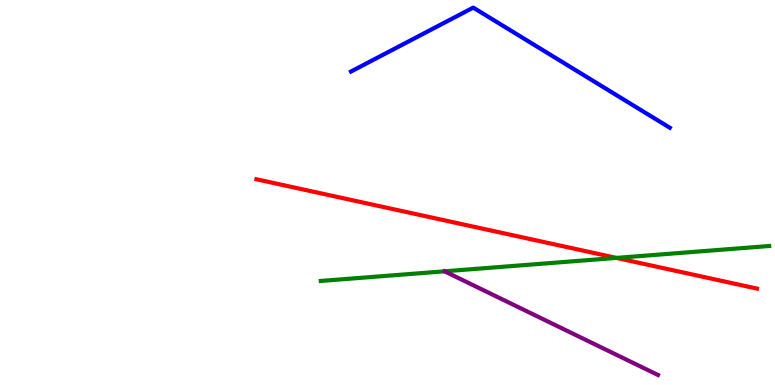[{'lines': ['blue', 'red'], 'intersections': []}, {'lines': ['green', 'red'], 'intersections': [{'x': 7.95, 'y': 3.3}]}, {'lines': ['purple', 'red'], 'intersections': []}, {'lines': ['blue', 'green'], 'intersections': []}, {'lines': ['blue', 'purple'], 'intersections': []}, {'lines': ['green', 'purple'], 'intersections': []}]